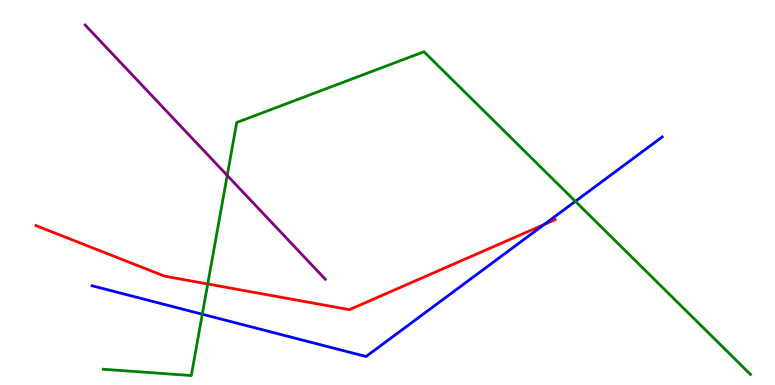[{'lines': ['blue', 'red'], 'intersections': [{'x': 7.02, 'y': 4.17}]}, {'lines': ['green', 'red'], 'intersections': [{'x': 2.68, 'y': 2.62}]}, {'lines': ['purple', 'red'], 'intersections': []}, {'lines': ['blue', 'green'], 'intersections': [{'x': 2.61, 'y': 1.84}, {'x': 7.42, 'y': 4.77}]}, {'lines': ['blue', 'purple'], 'intersections': []}, {'lines': ['green', 'purple'], 'intersections': [{'x': 2.93, 'y': 5.44}]}]